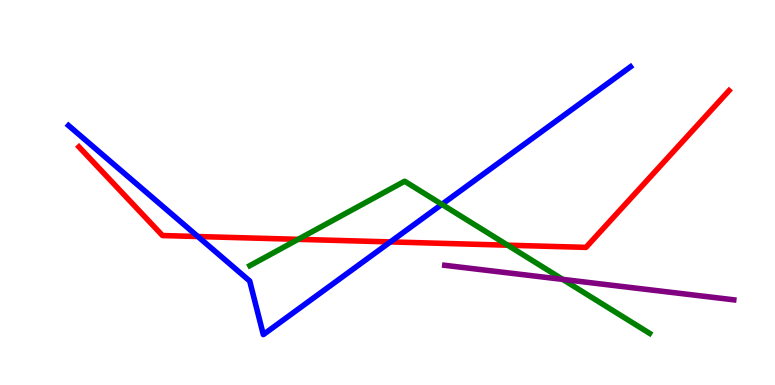[{'lines': ['blue', 'red'], 'intersections': [{'x': 2.55, 'y': 3.86}, {'x': 5.04, 'y': 3.72}]}, {'lines': ['green', 'red'], 'intersections': [{'x': 3.85, 'y': 3.78}, {'x': 6.55, 'y': 3.63}]}, {'lines': ['purple', 'red'], 'intersections': []}, {'lines': ['blue', 'green'], 'intersections': [{'x': 5.7, 'y': 4.69}]}, {'lines': ['blue', 'purple'], 'intersections': []}, {'lines': ['green', 'purple'], 'intersections': [{'x': 7.26, 'y': 2.74}]}]